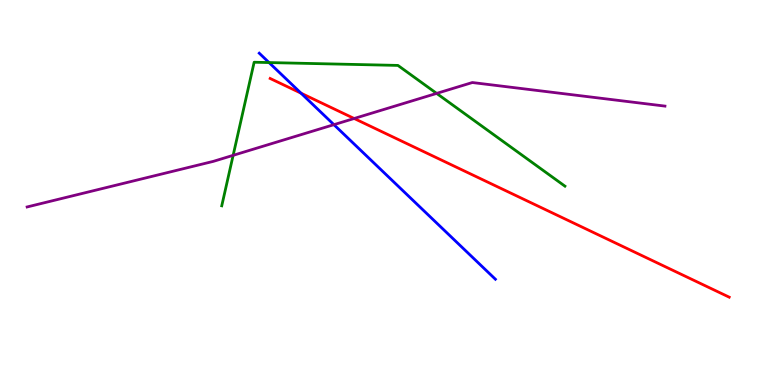[{'lines': ['blue', 'red'], 'intersections': [{'x': 3.88, 'y': 7.58}]}, {'lines': ['green', 'red'], 'intersections': []}, {'lines': ['purple', 'red'], 'intersections': [{'x': 4.57, 'y': 6.92}]}, {'lines': ['blue', 'green'], 'intersections': [{'x': 3.47, 'y': 8.37}]}, {'lines': ['blue', 'purple'], 'intersections': [{'x': 4.31, 'y': 6.76}]}, {'lines': ['green', 'purple'], 'intersections': [{'x': 3.01, 'y': 5.97}, {'x': 5.63, 'y': 7.57}]}]